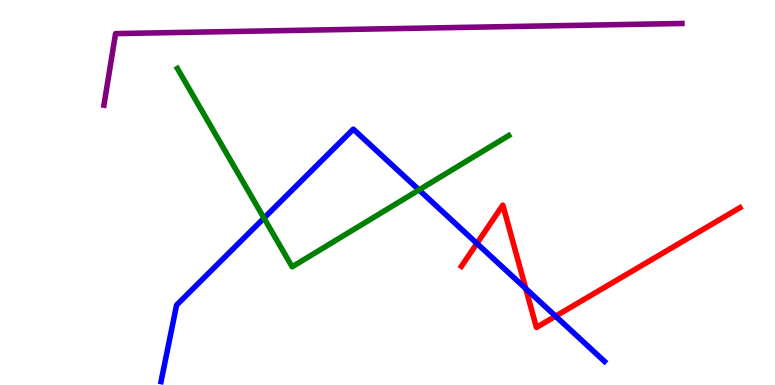[{'lines': ['blue', 'red'], 'intersections': [{'x': 6.15, 'y': 3.68}, {'x': 6.78, 'y': 2.5}, {'x': 7.17, 'y': 1.79}]}, {'lines': ['green', 'red'], 'intersections': []}, {'lines': ['purple', 'red'], 'intersections': []}, {'lines': ['blue', 'green'], 'intersections': [{'x': 3.41, 'y': 4.34}, {'x': 5.41, 'y': 5.07}]}, {'lines': ['blue', 'purple'], 'intersections': []}, {'lines': ['green', 'purple'], 'intersections': []}]